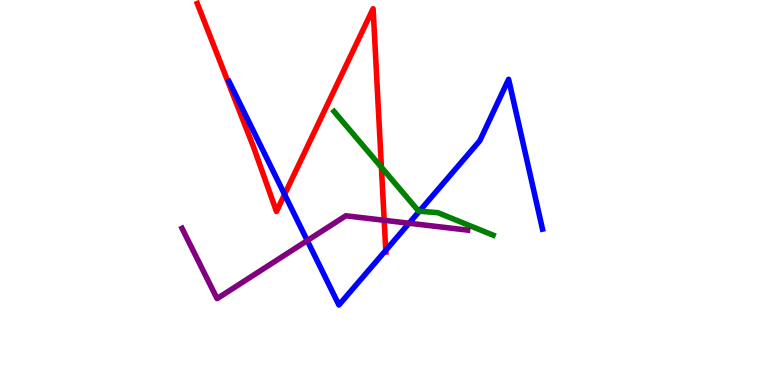[{'lines': ['blue', 'red'], 'intersections': [{'x': 3.67, 'y': 4.95}, {'x': 4.98, 'y': 3.5}]}, {'lines': ['green', 'red'], 'intersections': [{'x': 4.92, 'y': 5.66}]}, {'lines': ['purple', 'red'], 'intersections': [{'x': 4.96, 'y': 4.28}]}, {'lines': ['blue', 'green'], 'intersections': [{'x': 5.41, 'y': 4.51}]}, {'lines': ['blue', 'purple'], 'intersections': [{'x': 3.96, 'y': 3.75}, {'x': 5.28, 'y': 4.2}]}, {'lines': ['green', 'purple'], 'intersections': []}]